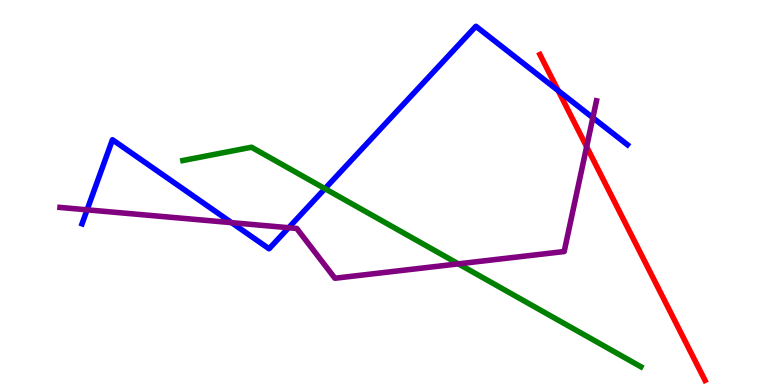[{'lines': ['blue', 'red'], 'intersections': [{'x': 7.2, 'y': 7.65}]}, {'lines': ['green', 'red'], 'intersections': []}, {'lines': ['purple', 'red'], 'intersections': [{'x': 7.57, 'y': 6.19}]}, {'lines': ['blue', 'green'], 'intersections': [{'x': 4.19, 'y': 5.1}]}, {'lines': ['blue', 'purple'], 'intersections': [{'x': 1.12, 'y': 4.55}, {'x': 2.99, 'y': 4.22}, {'x': 3.72, 'y': 4.09}, {'x': 7.65, 'y': 6.94}]}, {'lines': ['green', 'purple'], 'intersections': [{'x': 5.91, 'y': 3.15}]}]